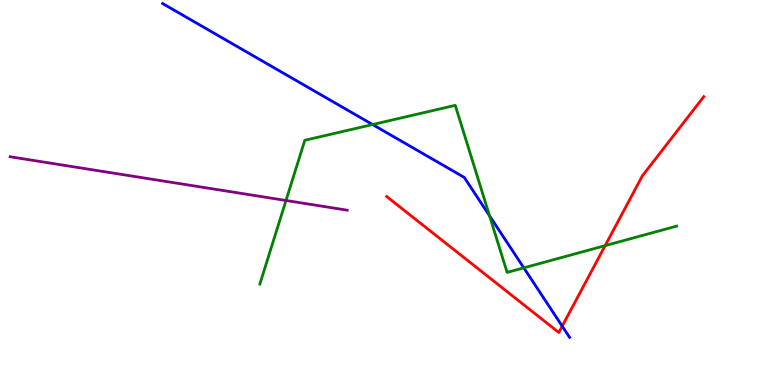[{'lines': ['blue', 'red'], 'intersections': [{'x': 7.25, 'y': 1.53}]}, {'lines': ['green', 'red'], 'intersections': [{'x': 7.81, 'y': 3.62}]}, {'lines': ['purple', 'red'], 'intersections': []}, {'lines': ['blue', 'green'], 'intersections': [{'x': 4.81, 'y': 6.76}, {'x': 6.32, 'y': 4.39}, {'x': 6.76, 'y': 3.04}]}, {'lines': ['blue', 'purple'], 'intersections': []}, {'lines': ['green', 'purple'], 'intersections': [{'x': 3.69, 'y': 4.79}]}]